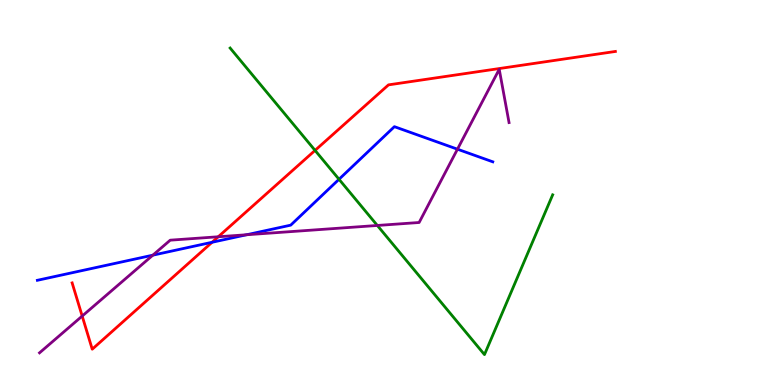[{'lines': ['blue', 'red'], 'intersections': [{'x': 2.74, 'y': 3.71}]}, {'lines': ['green', 'red'], 'intersections': [{'x': 4.07, 'y': 6.09}]}, {'lines': ['purple', 'red'], 'intersections': [{'x': 1.06, 'y': 1.79}, {'x': 2.82, 'y': 3.85}]}, {'lines': ['blue', 'green'], 'intersections': [{'x': 4.37, 'y': 5.34}]}, {'lines': ['blue', 'purple'], 'intersections': [{'x': 1.97, 'y': 3.37}, {'x': 3.18, 'y': 3.9}, {'x': 5.9, 'y': 6.12}]}, {'lines': ['green', 'purple'], 'intersections': [{'x': 4.87, 'y': 4.14}]}]